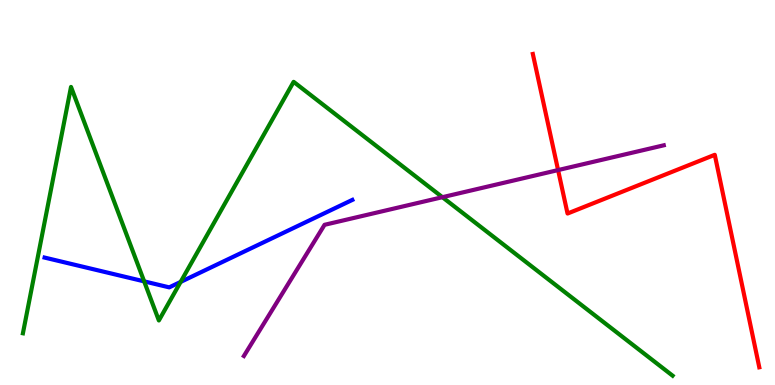[{'lines': ['blue', 'red'], 'intersections': []}, {'lines': ['green', 'red'], 'intersections': []}, {'lines': ['purple', 'red'], 'intersections': [{'x': 7.2, 'y': 5.58}]}, {'lines': ['blue', 'green'], 'intersections': [{'x': 1.86, 'y': 2.69}, {'x': 2.33, 'y': 2.68}]}, {'lines': ['blue', 'purple'], 'intersections': []}, {'lines': ['green', 'purple'], 'intersections': [{'x': 5.71, 'y': 4.88}]}]